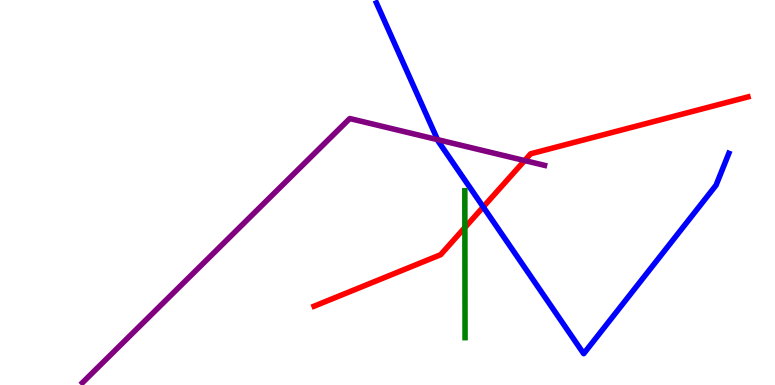[{'lines': ['blue', 'red'], 'intersections': [{'x': 6.24, 'y': 4.62}]}, {'lines': ['green', 'red'], 'intersections': [{'x': 6.0, 'y': 4.09}]}, {'lines': ['purple', 'red'], 'intersections': [{'x': 6.77, 'y': 5.83}]}, {'lines': ['blue', 'green'], 'intersections': []}, {'lines': ['blue', 'purple'], 'intersections': [{'x': 5.65, 'y': 6.37}]}, {'lines': ['green', 'purple'], 'intersections': []}]